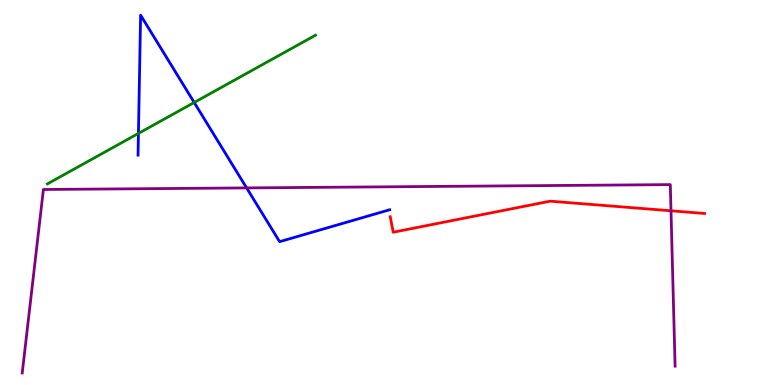[{'lines': ['blue', 'red'], 'intersections': []}, {'lines': ['green', 'red'], 'intersections': []}, {'lines': ['purple', 'red'], 'intersections': [{'x': 8.66, 'y': 4.52}]}, {'lines': ['blue', 'green'], 'intersections': [{'x': 1.79, 'y': 6.53}, {'x': 2.51, 'y': 7.34}]}, {'lines': ['blue', 'purple'], 'intersections': [{'x': 3.18, 'y': 5.12}]}, {'lines': ['green', 'purple'], 'intersections': []}]